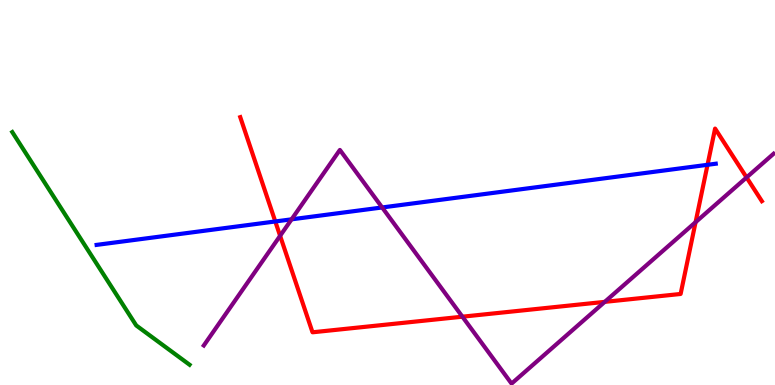[{'lines': ['blue', 'red'], 'intersections': [{'x': 3.55, 'y': 4.25}, {'x': 9.13, 'y': 5.72}]}, {'lines': ['green', 'red'], 'intersections': []}, {'lines': ['purple', 'red'], 'intersections': [{'x': 3.61, 'y': 3.87}, {'x': 5.97, 'y': 1.77}, {'x': 7.8, 'y': 2.16}, {'x': 8.98, 'y': 4.23}, {'x': 9.63, 'y': 5.39}]}, {'lines': ['blue', 'green'], 'intersections': []}, {'lines': ['blue', 'purple'], 'intersections': [{'x': 3.76, 'y': 4.3}, {'x': 4.93, 'y': 4.61}]}, {'lines': ['green', 'purple'], 'intersections': []}]